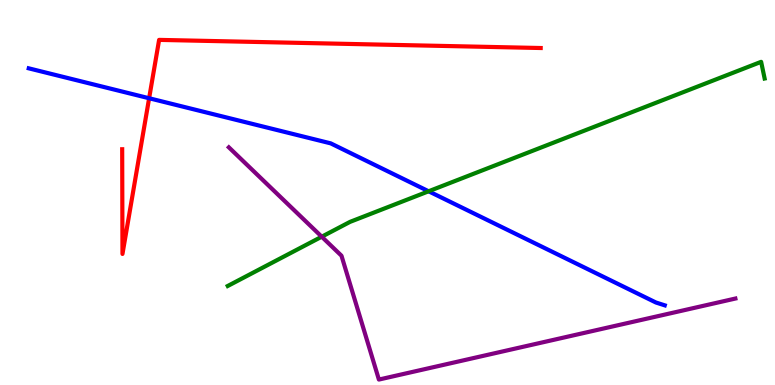[{'lines': ['blue', 'red'], 'intersections': [{'x': 1.92, 'y': 7.45}]}, {'lines': ['green', 'red'], 'intersections': []}, {'lines': ['purple', 'red'], 'intersections': []}, {'lines': ['blue', 'green'], 'intersections': [{'x': 5.53, 'y': 5.03}]}, {'lines': ['blue', 'purple'], 'intersections': []}, {'lines': ['green', 'purple'], 'intersections': [{'x': 4.15, 'y': 3.85}]}]